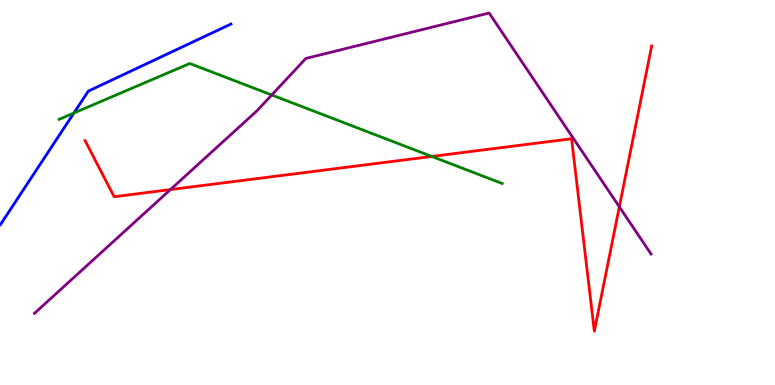[{'lines': ['blue', 'red'], 'intersections': []}, {'lines': ['green', 'red'], 'intersections': [{'x': 5.57, 'y': 5.94}]}, {'lines': ['purple', 'red'], 'intersections': [{'x': 2.2, 'y': 5.08}, {'x': 7.99, 'y': 4.63}]}, {'lines': ['blue', 'green'], 'intersections': [{'x': 0.954, 'y': 7.06}]}, {'lines': ['blue', 'purple'], 'intersections': []}, {'lines': ['green', 'purple'], 'intersections': [{'x': 3.51, 'y': 7.53}]}]